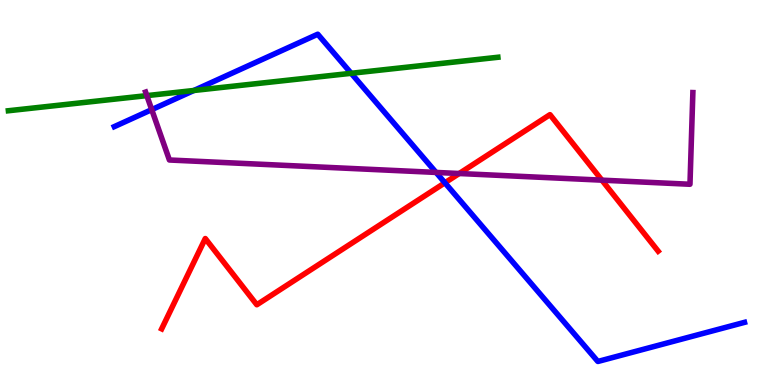[{'lines': ['blue', 'red'], 'intersections': [{'x': 5.74, 'y': 5.25}]}, {'lines': ['green', 'red'], 'intersections': []}, {'lines': ['purple', 'red'], 'intersections': [{'x': 5.93, 'y': 5.49}, {'x': 7.77, 'y': 5.32}]}, {'lines': ['blue', 'green'], 'intersections': [{'x': 2.5, 'y': 7.65}, {'x': 4.53, 'y': 8.1}]}, {'lines': ['blue', 'purple'], 'intersections': [{'x': 1.96, 'y': 7.15}, {'x': 5.63, 'y': 5.52}]}, {'lines': ['green', 'purple'], 'intersections': [{'x': 1.89, 'y': 7.52}]}]